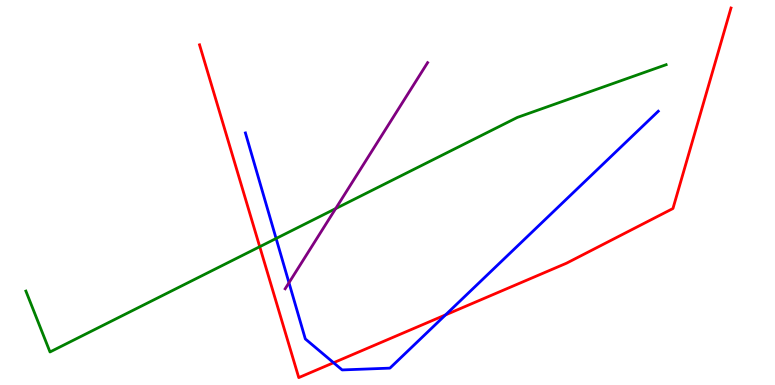[{'lines': ['blue', 'red'], 'intersections': [{'x': 4.3, 'y': 0.579}, {'x': 5.75, 'y': 1.82}]}, {'lines': ['green', 'red'], 'intersections': [{'x': 3.35, 'y': 3.59}]}, {'lines': ['purple', 'red'], 'intersections': []}, {'lines': ['blue', 'green'], 'intersections': [{'x': 3.56, 'y': 3.81}]}, {'lines': ['blue', 'purple'], 'intersections': [{'x': 3.73, 'y': 2.66}]}, {'lines': ['green', 'purple'], 'intersections': [{'x': 4.33, 'y': 4.58}]}]